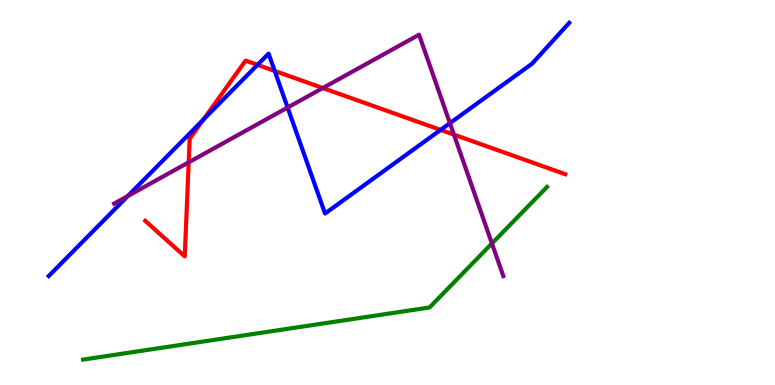[{'lines': ['blue', 'red'], 'intersections': [{'x': 2.63, 'y': 6.9}, {'x': 3.32, 'y': 8.32}, {'x': 3.54, 'y': 8.16}, {'x': 5.69, 'y': 6.63}]}, {'lines': ['green', 'red'], 'intersections': []}, {'lines': ['purple', 'red'], 'intersections': [{'x': 2.43, 'y': 5.78}, {'x': 4.17, 'y': 7.71}, {'x': 5.86, 'y': 6.5}]}, {'lines': ['blue', 'green'], 'intersections': []}, {'lines': ['blue', 'purple'], 'intersections': [{'x': 1.65, 'y': 4.91}, {'x': 3.71, 'y': 7.21}, {'x': 5.81, 'y': 6.8}]}, {'lines': ['green', 'purple'], 'intersections': [{'x': 6.35, 'y': 3.68}]}]